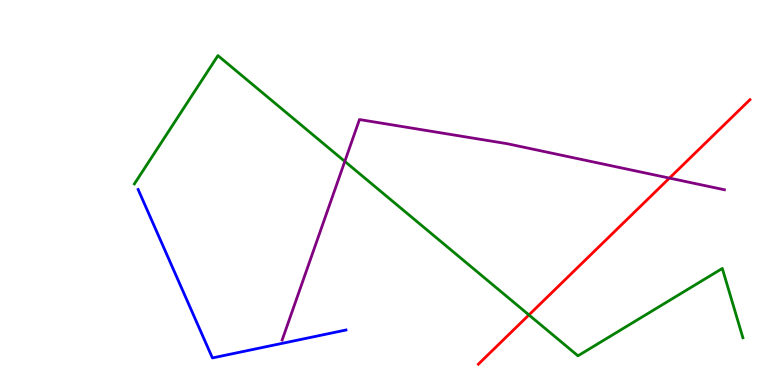[{'lines': ['blue', 'red'], 'intersections': []}, {'lines': ['green', 'red'], 'intersections': [{'x': 6.82, 'y': 1.82}]}, {'lines': ['purple', 'red'], 'intersections': [{'x': 8.64, 'y': 5.37}]}, {'lines': ['blue', 'green'], 'intersections': []}, {'lines': ['blue', 'purple'], 'intersections': []}, {'lines': ['green', 'purple'], 'intersections': [{'x': 4.45, 'y': 5.81}]}]